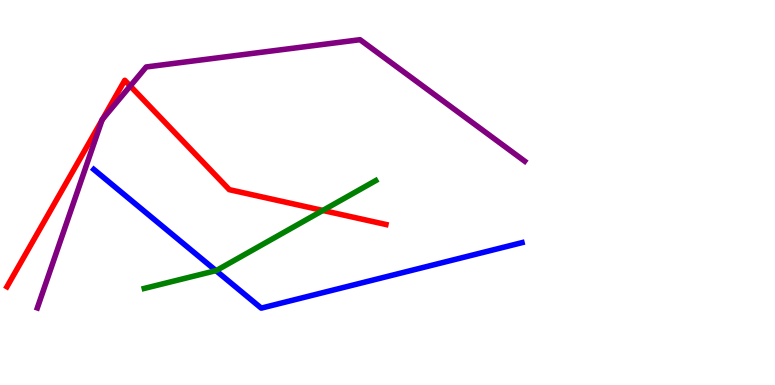[{'lines': ['blue', 'red'], 'intersections': []}, {'lines': ['green', 'red'], 'intersections': [{'x': 4.17, 'y': 4.53}]}, {'lines': ['purple', 'red'], 'intersections': [{'x': 1.31, 'y': 6.87}, {'x': 1.33, 'y': 6.91}, {'x': 1.68, 'y': 7.77}]}, {'lines': ['blue', 'green'], 'intersections': [{'x': 2.79, 'y': 2.97}]}, {'lines': ['blue', 'purple'], 'intersections': []}, {'lines': ['green', 'purple'], 'intersections': []}]